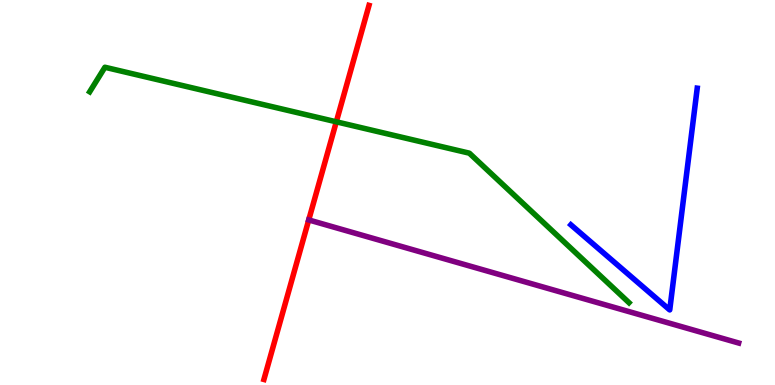[{'lines': ['blue', 'red'], 'intersections': []}, {'lines': ['green', 'red'], 'intersections': [{'x': 4.34, 'y': 6.84}]}, {'lines': ['purple', 'red'], 'intersections': [{'x': 3.98, 'y': 4.29}]}, {'lines': ['blue', 'green'], 'intersections': []}, {'lines': ['blue', 'purple'], 'intersections': []}, {'lines': ['green', 'purple'], 'intersections': []}]